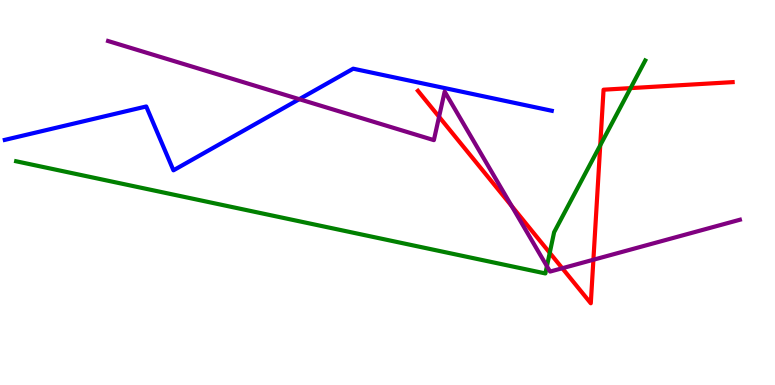[{'lines': ['blue', 'red'], 'intersections': []}, {'lines': ['green', 'red'], 'intersections': [{'x': 7.09, 'y': 3.43}, {'x': 7.74, 'y': 6.23}, {'x': 8.14, 'y': 7.71}]}, {'lines': ['purple', 'red'], 'intersections': [{'x': 5.67, 'y': 6.97}, {'x': 6.6, 'y': 4.65}, {'x': 7.26, 'y': 3.03}, {'x': 7.66, 'y': 3.25}]}, {'lines': ['blue', 'green'], 'intersections': []}, {'lines': ['blue', 'purple'], 'intersections': [{'x': 3.86, 'y': 7.42}]}, {'lines': ['green', 'purple'], 'intersections': [{'x': 7.06, 'y': 3.09}]}]